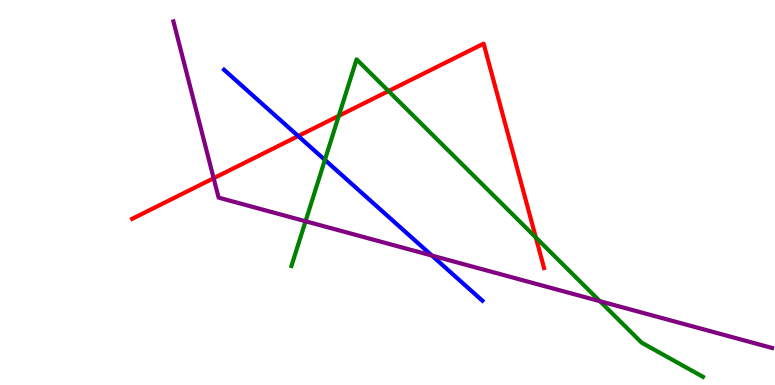[{'lines': ['blue', 'red'], 'intersections': [{'x': 3.85, 'y': 6.47}]}, {'lines': ['green', 'red'], 'intersections': [{'x': 4.37, 'y': 6.99}, {'x': 5.01, 'y': 7.63}, {'x': 6.91, 'y': 3.83}]}, {'lines': ['purple', 'red'], 'intersections': [{'x': 2.76, 'y': 5.37}]}, {'lines': ['blue', 'green'], 'intersections': [{'x': 4.19, 'y': 5.85}]}, {'lines': ['blue', 'purple'], 'intersections': [{'x': 5.57, 'y': 3.36}]}, {'lines': ['green', 'purple'], 'intersections': [{'x': 3.94, 'y': 4.25}, {'x': 7.74, 'y': 2.18}]}]